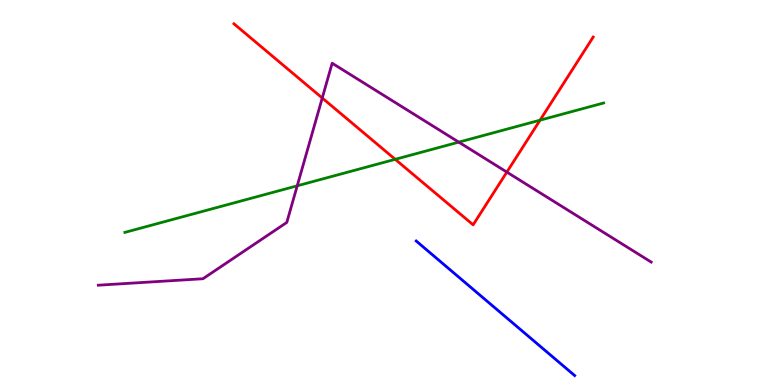[{'lines': ['blue', 'red'], 'intersections': []}, {'lines': ['green', 'red'], 'intersections': [{'x': 5.1, 'y': 5.86}, {'x': 6.97, 'y': 6.88}]}, {'lines': ['purple', 'red'], 'intersections': [{'x': 4.16, 'y': 7.45}, {'x': 6.54, 'y': 5.53}]}, {'lines': ['blue', 'green'], 'intersections': []}, {'lines': ['blue', 'purple'], 'intersections': []}, {'lines': ['green', 'purple'], 'intersections': [{'x': 3.84, 'y': 5.17}, {'x': 5.92, 'y': 6.31}]}]